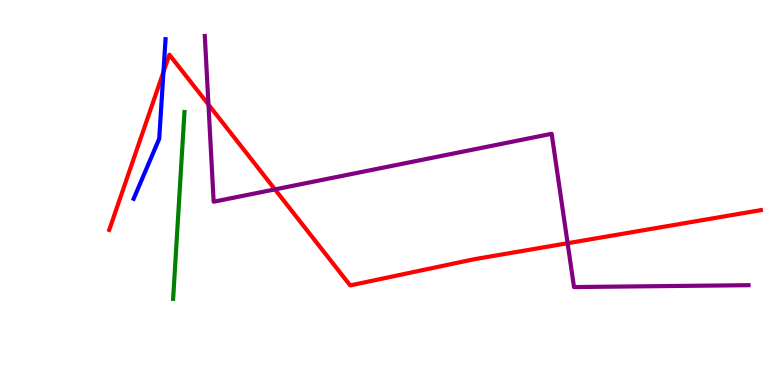[{'lines': ['blue', 'red'], 'intersections': [{'x': 2.11, 'y': 8.13}]}, {'lines': ['green', 'red'], 'intersections': []}, {'lines': ['purple', 'red'], 'intersections': [{'x': 2.69, 'y': 7.28}, {'x': 3.55, 'y': 5.08}, {'x': 7.32, 'y': 3.68}]}, {'lines': ['blue', 'green'], 'intersections': []}, {'lines': ['blue', 'purple'], 'intersections': []}, {'lines': ['green', 'purple'], 'intersections': []}]